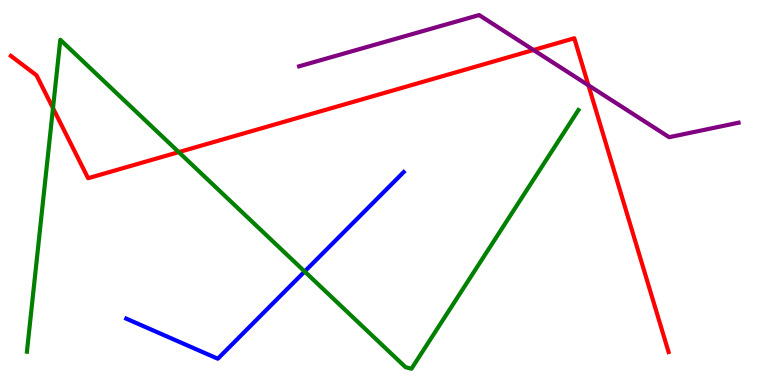[{'lines': ['blue', 'red'], 'intersections': []}, {'lines': ['green', 'red'], 'intersections': [{'x': 0.684, 'y': 7.19}, {'x': 2.31, 'y': 6.05}]}, {'lines': ['purple', 'red'], 'intersections': [{'x': 6.88, 'y': 8.7}, {'x': 7.59, 'y': 7.78}]}, {'lines': ['blue', 'green'], 'intersections': [{'x': 3.93, 'y': 2.95}]}, {'lines': ['blue', 'purple'], 'intersections': []}, {'lines': ['green', 'purple'], 'intersections': []}]